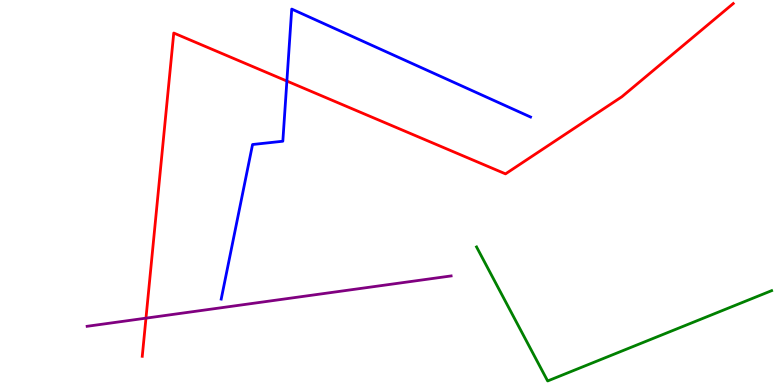[{'lines': ['blue', 'red'], 'intersections': [{'x': 3.7, 'y': 7.89}]}, {'lines': ['green', 'red'], 'intersections': []}, {'lines': ['purple', 'red'], 'intersections': [{'x': 1.88, 'y': 1.74}]}, {'lines': ['blue', 'green'], 'intersections': []}, {'lines': ['blue', 'purple'], 'intersections': []}, {'lines': ['green', 'purple'], 'intersections': []}]